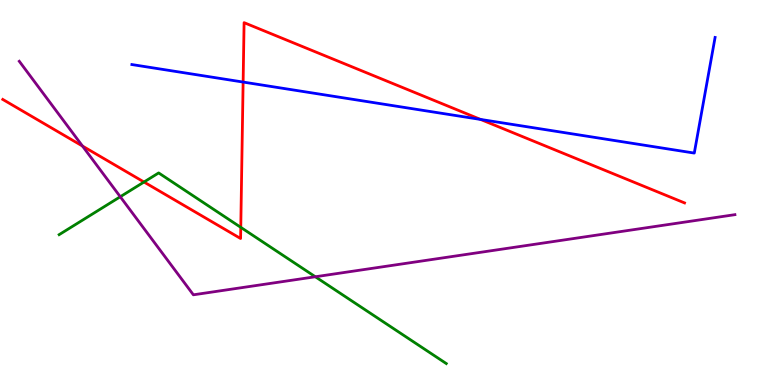[{'lines': ['blue', 'red'], 'intersections': [{'x': 3.14, 'y': 7.87}, {'x': 6.2, 'y': 6.9}]}, {'lines': ['green', 'red'], 'intersections': [{'x': 1.86, 'y': 5.27}, {'x': 3.11, 'y': 4.09}]}, {'lines': ['purple', 'red'], 'intersections': [{'x': 1.06, 'y': 6.21}]}, {'lines': ['blue', 'green'], 'intersections': []}, {'lines': ['blue', 'purple'], 'intersections': []}, {'lines': ['green', 'purple'], 'intersections': [{'x': 1.55, 'y': 4.89}, {'x': 4.07, 'y': 2.81}]}]